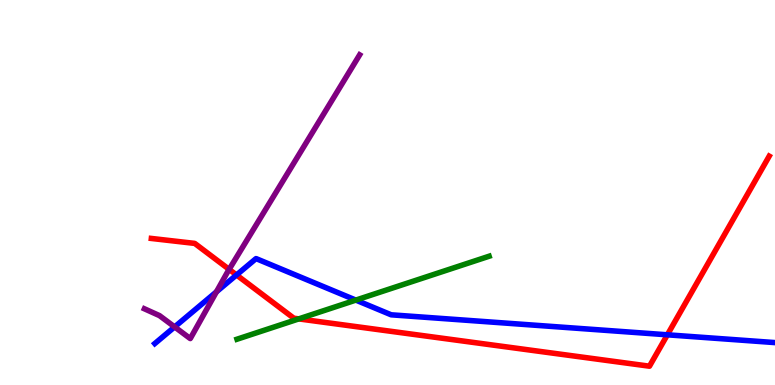[{'lines': ['blue', 'red'], 'intersections': [{'x': 3.05, 'y': 2.86}, {'x': 8.61, 'y': 1.3}]}, {'lines': ['green', 'red'], 'intersections': [{'x': 3.86, 'y': 1.72}]}, {'lines': ['purple', 'red'], 'intersections': [{'x': 2.96, 'y': 3.0}]}, {'lines': ['blue', 'green'], 'intersections': [{'x': 4.59, 'y': 2.21}]}, {'lines': ['blue', 'purple'], 'intersections': [{'x': 2.25, 'y': 1.51}, {'x': 2.79, 'y': 2.42}]}, {'lines': ['green', 'purple'], 'intersections': []}]